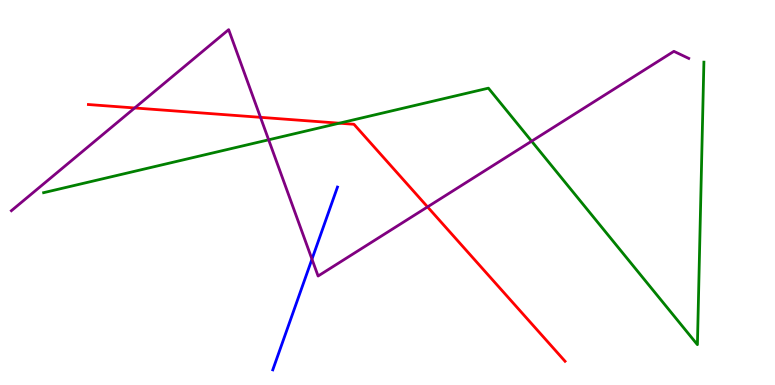[{'lines': ['blue', 'red'], 'intersections': []}, {'lines': ['green', 'red'], 'intersections': [{'x': 4.38, 'y': 6.8}]}, {'lines': ['purple', 'red'], 'intersections': [{'x': 1.74, 'y': 7.2}, {'x': 3.36, 'y': 6.95}, {'x': 5.52, 'y': 4.63}]}, {'lines': ['blue', 'green'], 'intersections': []}, {'lines': ['blue', 'purple'], 'intersections': [{'x': 4.03, 'y': 3.27}]}, {'lines': ['green', 'purple'], 'intersections': [{'x': 3.47, 'y': 6.37}, {'x': 6.86, 'y': 6.33}]}]